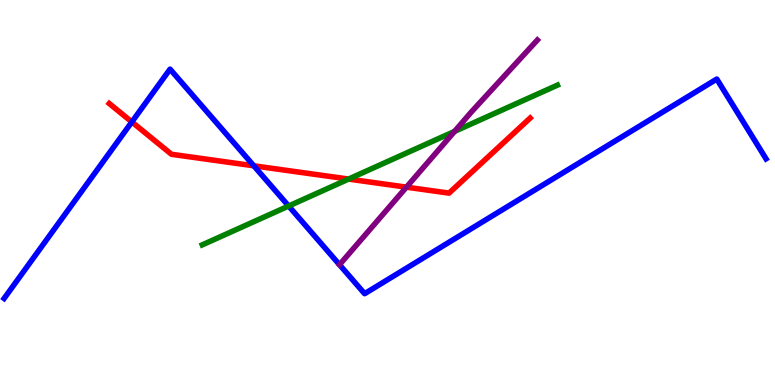[{'lines': ['blue', 'red'], 'intersections': [{'x': 1.7, 'y': 6.83}, {'x': 3.27, 'y': 5.69}]}, {'lines': ['green', 'red'], 'intersections': [{'x': 4.5, 'y': 5.35}]}, {'lines': ['purple', 'red'], 'intersections': [{'x': 5.24, 'y': 5.14}]}, {'lines': ['blue', 'green'], 'intersections': [{'x': 3.72, 'y': 4.65}]}, {'lines': ['blue', 'purple'], 'intersections': []}, {'lines': ['green', 'purple'], 'intersections': [{'x': 5.87, 'y': 6.59}]}]